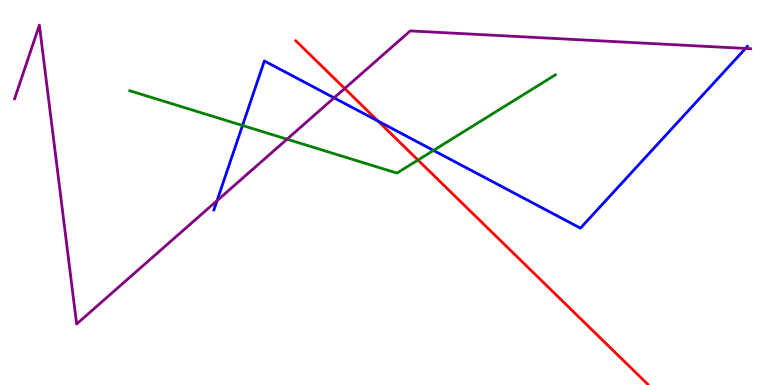[{'lines': ['blue', 'red'], 'intersections': [{'x': 4.88, 'y': 6.85}]}, {'lines': ['green', 'red'], 'intersections': [{'x': 5.39, 'y': 5.84}]}, {'lines': ['purple', 'red'], 'intersections': [{'x': 4.45, 'y': 7.7}]}, {'lines': ['blue', 'green'], 'intersections': [{'x': 3.13, 'y': 6.74}, {'x': 5.59, 'y': 6.09}]}, {'lines': ['blue', 'purple'], 'intersections': [{'x': 2.8, 'y': 4.79}, {'x': 4.31, 'y': 7.46}, {'x': 9.62, 'y': 8.74}]}, {'lines': ['green', 'purple'], 'intersections': [{'x': 3.7, 'y': 6.38}]}]